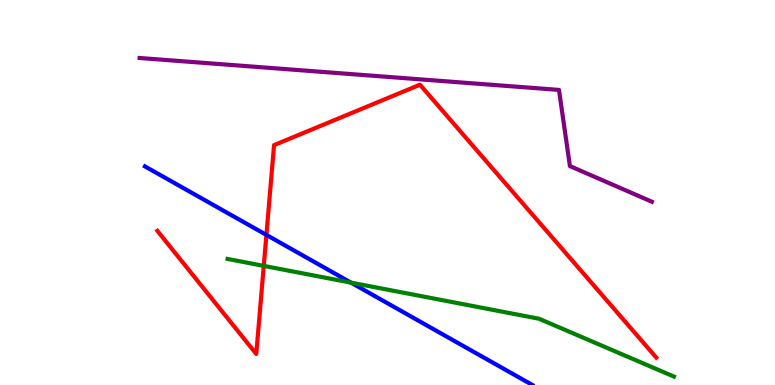[{'lines': ['blue', 'red'], 'intersections': [{'x': 3.44, 'y': 3.9}]}, {'lines': ['green', 'red'], 'intersections': [{'x': 3.4, 'y': 3.09}]}, {'lines': ['purple', 'red'], 'intersections': []}, {'lines': ['blue', 'green'], 'intersections': [{'x': 4.53, 'y': 2.66}]}, {'lines': ['blue', 'purple'], 'intersections': []}, {'lines': ['green', 'purple'], 'intersections': []}]